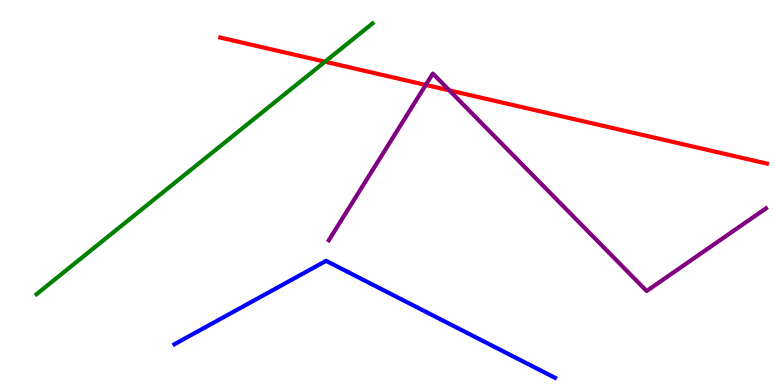[{'lines': ['blue', 'red'], 'intersections': []}, {'lines': ['green', 'red'], 'intersections': [{'x': 4.19, 'y': 8.4}]}, {'lines': ['purple', 'red'], 'intersections': [{'x': 5.49, 'y': 7.79}, {'x': 5.8, 'y': 7.65}]}, {'lines': ['blue', 'green'], 'intersections': []}, {'lines': ['blue', 'purple'], 'intersections': []}, {'lines': ['green', 'purple'], 'intersections': []}]